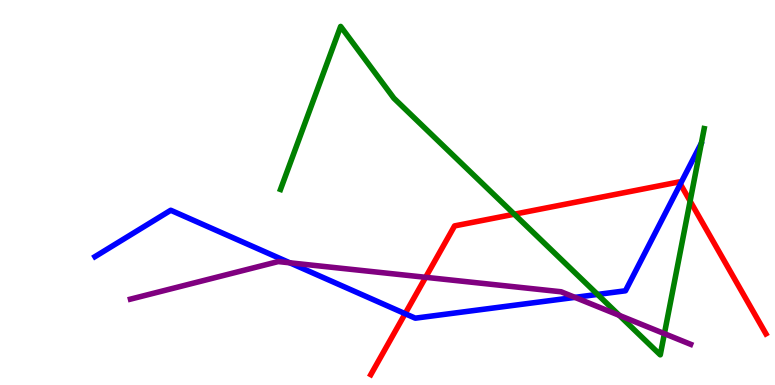[{'lines': ['blue', 'red'], 'intersections': [{'x': 5.23, 'y': 1.85}, {'x': 8.78, 'y': 5.22}]}, {'lines': ['green', 'red'], 'intersections': [{'x': 6.64, 'y': 4.44}, {'x': 8.9, 'y': 4.78}]}, {'lines': ['purple', 'red'], 'intersections': [{'x': 5.49, 'y': 2.8}]}, {'lines': ['blue', 'green'], 'intersections': [{'x': 7.71, 'y': 2.35}]}, {'lines': ['blue', 'purple'], 'intersections': [{'x': 3.74, 'y': 3.17}, {'x': 7.42, 'y': 2.28}]}, {'lines': ['green', 'purple'], 'intersections': [{'x': 7.99, 'y': 1.81}, {'x': 8.57, 'y': 1.33}]}]